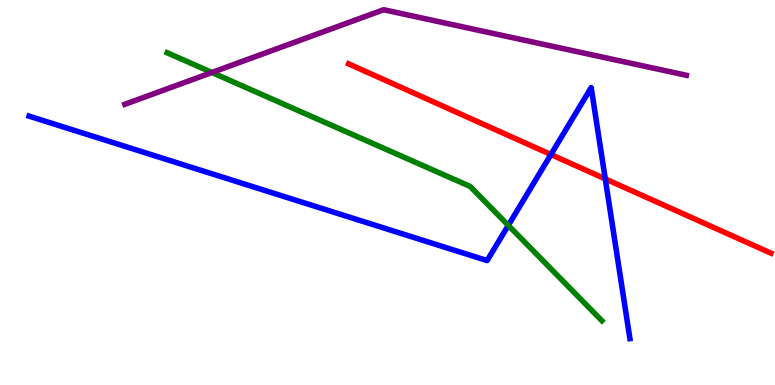[{'lines': ['blue', 'red'], 'intersections': [{'x': 7.11, 'y': 5.99}, {'x': 7.81, 'y': 5.35}]}, {'lines': ['green', 'red'], 'intersections': []}, {'lines': ['purple', 'red'], 'intersections': []}, {'lines': ['blue', 'green'], 'intersections': [{'x': 6.56, 'y': 4.15}]}, {'lines': ['blue', 'purple'], 'intersections': []}, {'lines': ['green', 'purple'], 'intersections': [{'x': 2.73, 'y': 8.12}]}]